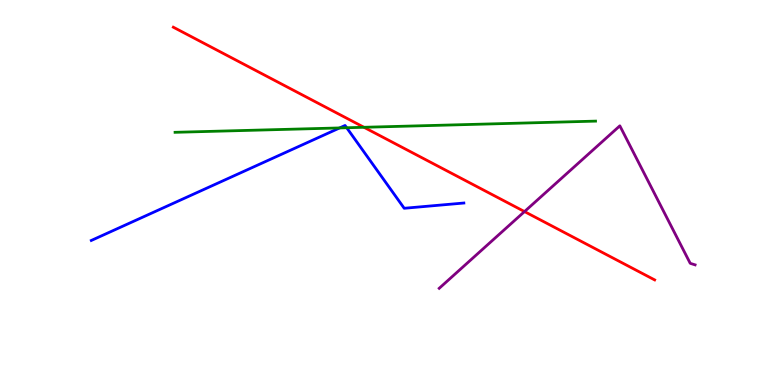[{'lines': ['blue', 'red'], 'intersections': []}, {'lines': ['green', 'red'], 'intersections': [{'x': 4.7, 'y': 6.69}]}, {'lines': ['purple', 'red'], 'intersections': [{'x': 6.77, 'y': 4.5}]}, {'lines': ['blue', 'green'], 'intersections': [{'x': 4.38, 'y': 6.68}, {'x': 4.47, 'y': 6.68}]}, {'lines': ['blue', 'purple'], 'intersections': []}, {'lines': ['green', 'purple'], 'intersections': []}]